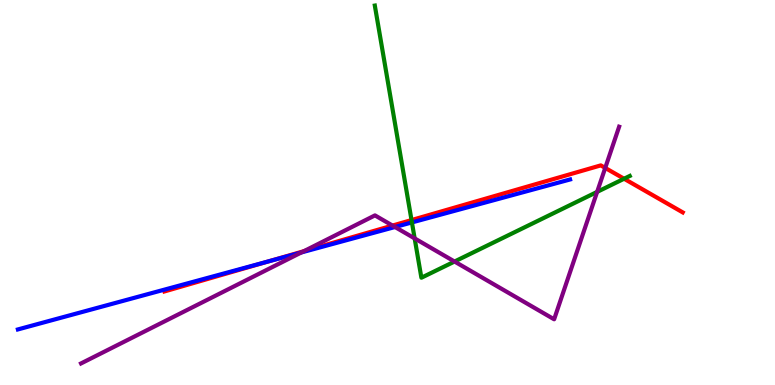[{'lines': ['blue', 'red'], 'intersections': [{'x': 3.47, 'y': 3.21}]}, {'lines': ['green', 'red'], 'intersections': [{'x': 5.31, 'y': 4.28}, {'x': 8.05, 'y': 5.36}]}, {'lines': ['purple', 'red'], 'intersections': [{'x': 3.92, 'y': 3.48}, {'x': 5.06, 'y': 4.14}, {'x': 7.81, 'y': 5.64}]}, {'lines': ['blue', 'green'], 'intersections': [{'x': 5.32, 'y': 4.22}]}, {'lines': ['blue', 'purple'], 'intersections': [{'x': 3.89, 'y': 3.44}, {'x': 5.1, 'y': 4.1}]}, {'lines': ['green', 'purple'], 'intersections': [{'x': 5.35, 'y': 3.81}, {'x': 5.87, 'y': 3.21}, {'x': 7.7, 'y': 5.02}]}]